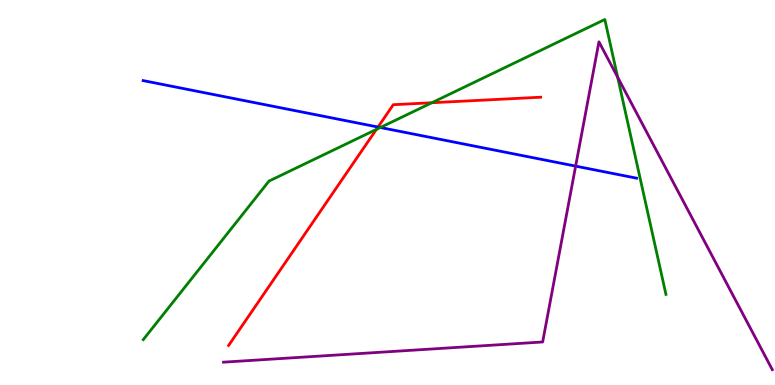[{'lines': ['blue', 'red'], 'intersections': [{'x': 4.88, 'y': 6.7}]}, {'lines': ['green', 'red'], 'intersections': [{'x': 4.86, 'y': 6.64}, {'x': 5.57, 'y': 7.33}]}, {'lines': ['purple', 'red'], 'intersections': []}, {'lines': ['blue', 'green'], 'intersections': [{'x': 4.91, 'y': 6.69}]}, {'lines': ['blue', 'purple'], 'intersections': [{'x': 7.43, 'y': 5.69}]}, {'lines': ['green', 'purple'], 'intersections': [{'x': 7.97, 'y': 7.99}]}]